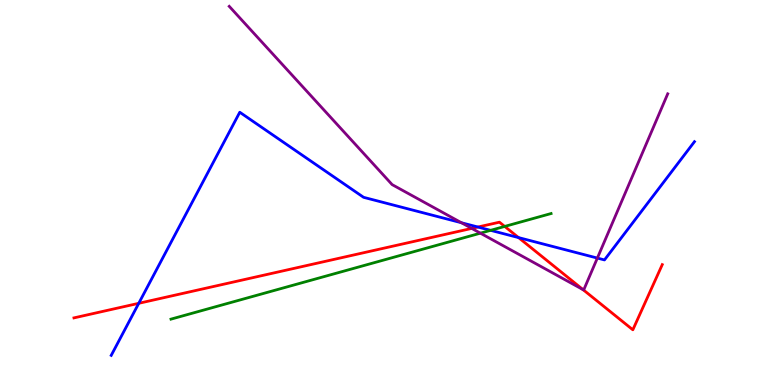[{'lines': ['blue', 'red'], 'intersections': [{'x': 1.79, 'y': 2.12}, {'x': 6.17, 'y': 4.1}, {'x': 6.69, 'y': 3.83}]}, {'lines': ['green', 'red'], 'intersections': [{'x': 6.51, 'y': 4.12}]}, {'lines': ['purple', 'red'], 'intersections': [{'x': 6.09, 'y': 4.07}, {'x': 7.52, 'y': 2.48}]}, {'lines': ['blue', 'green'], 'intersections': [{'x': 6.33, 'y': 4.02}]}, {'lines': ['blue', 'purple'], 'intersections': [{'x': 5.95, 'y': 4.21}, {'x': 7.71, 'y': 3.3}]}, {'lines': ['green', 'purple'], 'intersections': [{'x': 6.2, 'y': 3.94}]}]